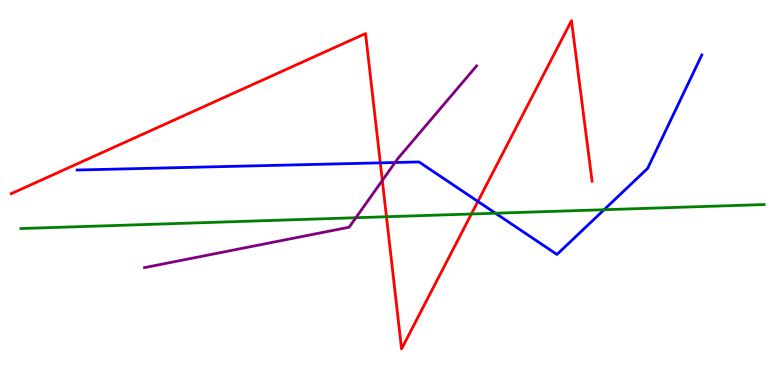[{'lines': ['blue', 'red'], 'intersections': [{'x': 4.91, 'y': 5.77}, {'x': 6.17, 'y': 4.77}]}, {'lines': ['green', 'red'], 'intersections': [{'x': 4.99, 'y': 4.37}, {'x': 6.08, 'y': 4.44}]}, {'lines': ['purple', 'red'], 'intersections': [{'x': 4.93, 'y': 5.31}]}, {'lines': ['blue', 'green'], 'intersections': [{'x': 6.39, 'y': 4.46}, {'x': 7.79, 'y': 4.55}]}, {'lines': ['blue', 'purple'], 'intersections': [{'x': 5.1, 'y': 5.78}]}, {'lines': ['green', 'purple'], 'intersections': [{'x': 4.59, 'y': 4.34}]}]